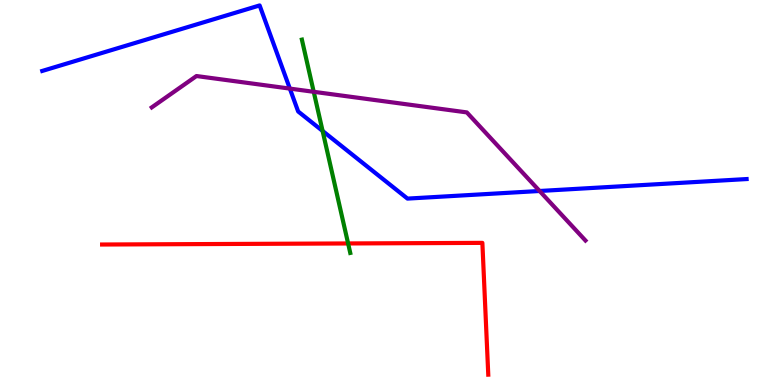[{'lines': ['blue', 'red'], 'intersections': []}, {'lines': ['green', 'red'], 'intersections': [{'x': 4.49, 'y': 3.68}]}, {'lines': ['purple', 'red'], 'intersections': []}, {'lines': ['blue', 'green'], 'intersections': [{'x': 4.16, 'y': 6.6}]}, {'lines': ['blue', 'purple'], 'intersections': [{'x': 3.74, 'y': 7.7}, {'x': 6.96, 'y': 5.04}]}, {'lines': ['green', 'purple'], 'intersections': [{'x': 4.05, 'y': 7.62}]}]